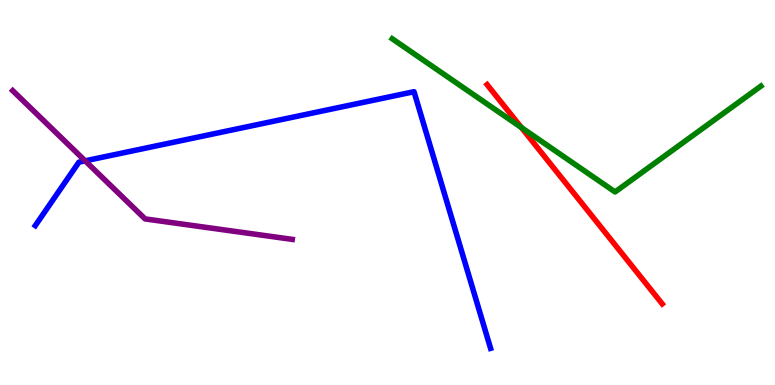[{'lines': ['blue', 'red'], 'intersections': []}, {'lines': ['green', 'red'], 'intersections': [{'x': 6.73, 'y': 6.69}]}, {'lines': ['purple', 'red'], 'intersections': []}, {'lines': ['blue', 'green'], 'intersections': []}, {'lines': ['blue', 'purple'], 'intersections': [{'x': 1.1, 'y': 5.82}]}, {'lines': ['green', 'purple'], 'intersections': []}]